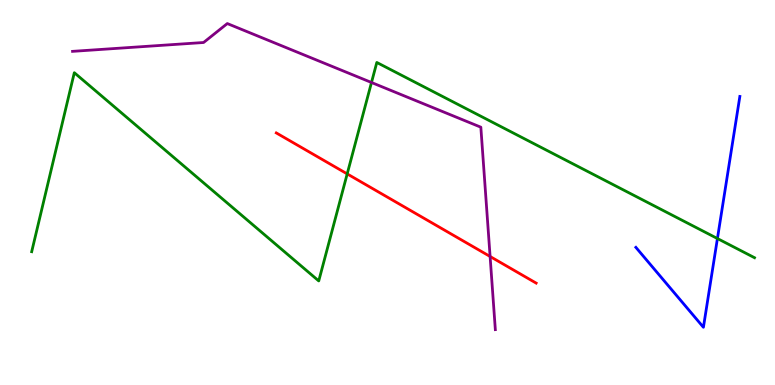[{'lines': ['blue', 'red'], 'intersections': []}, {'lines': ['green', 'red'], 'intersections': [{'x': 4.48, 'y': 5.48}]}, {'lines': ['purple', 'red'], 'intersections': [{'x': 6.32, 'y': 3.34}]}, {'lines': ['blue', 'green'], 'intersections': [{'x': 9.26, 'y': 3.8}]}, {'lines': ['blue', 'purple'], 'intersections': []}, {'lines': ['green', 'purple'], 'intersections': [{'x': 4.79, 'y': 7.86}]}]